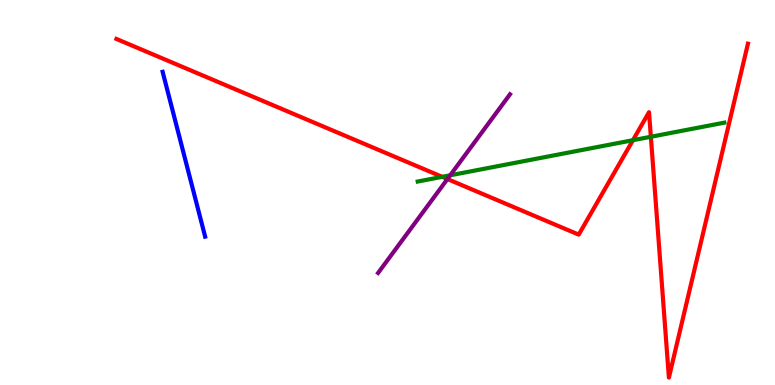[{'lines': ['blue', 'red'], 'intersections': []}, {'lines': ['green', 'red'], 'intersections': [{'x': 5.71, 'y': 5.41}, {'x': 8.17, 'y': 6.36}, {'x': 8.4, 'y': 6.45}]}, {'lines': ['purple', 'red'], 'intersections': [{'x': 5.77, 'y': 5.35}]}, {'lines': ['blue', 'green'], 'intersections': []}, {'lines': ['blue', 'purple'], 'intersections': []}, {'lines': ['green', 'purple'], 'intersections': [{'x': 5.81, 'y': 5.45}]}]